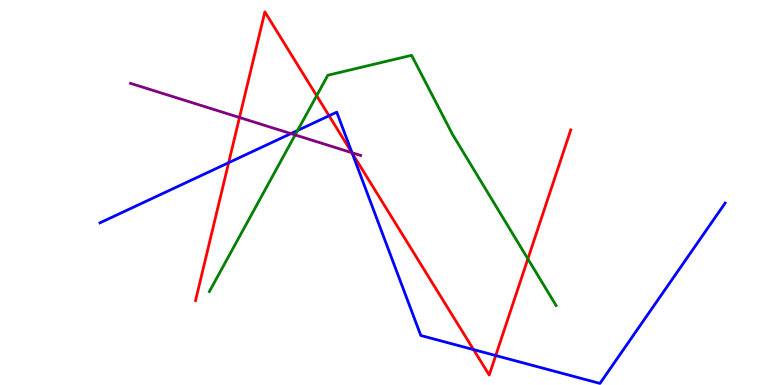[{'lines': ['blue', 'red'], 'intersections': [{'x': 2.95, 'y': 5.77}, {'x': 4.25, 'y': 6.99}, {'x': 4.54, 'y': 6.02}, {'x': 6.11, 'y': 0.92}, {'x': 6.4, 'y': 0.765}]}, {'lines': ['green', 'red'], 'intersections': [{'x': 4.09, 'y': 7.51}, {'x': 6.81, 'y': 3.28}]}, {'lines': ['purple', 'red'], 'intersections': [{'x': 3.09, 'y': 6.95}, {'x': 4.54, 'y': 6.03}]}, {'lines': ['blue', 'green'], 'intersections': [{'x': 3.84, 'y': 6.61}]}, {'lines': ['blue', 'purple'], 'intersections': [{'x': 3.75, 'y': 6.53}, {'x': 4.54, 'y': 6.03}]}, {'lines': ['green', 'purple'], 'intersections': [{'x': 3.81, 'y': 6.5}]}]